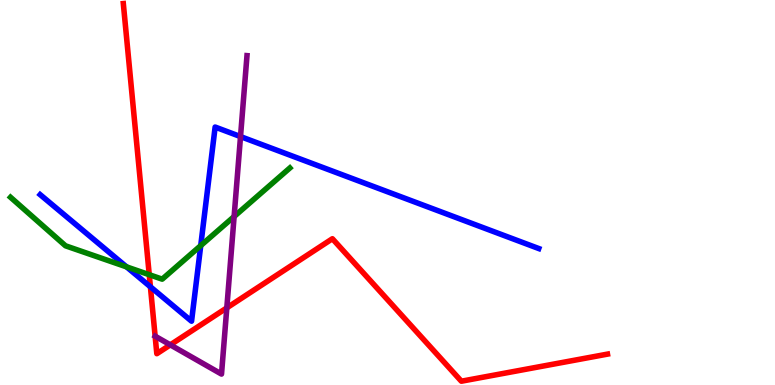[{'lines': ['blue', 'red'], 'intersections': [{'x': 1.94, 'y': 2.55}]}, {'lines': ['green', 'red'], 'intersections': [{'x': 1.93, 'y': 2.86}]}, {'lines': ['purple', 'red'], 'intersections': [{'x': 2.2, 'y': 1.04}, {'x': 2.93, 'y': 2.0}]}, {'lines': ['blue', 'green'], 'intersections': [{'x': 1.63, 'y': 3.07}, {'x': 2.59, 'y': 3.62}]}, {'lines': ['blue', 'purple'], 'intersections': [{'x': 3.1, 'y': 6.45}]}, {'lines': ['green', 'purple'], 'intersections': [{'x': 3.02, 'y': 4.38}]}]